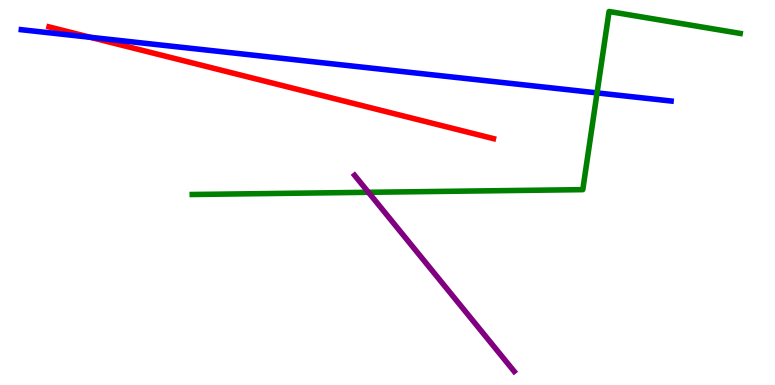[{'lines': ['blue', 'red'], 'intersections': [{'x': 1.17, 'y': 9.03}]}, {'lines': ['green', 'red'], 'intersections': []}, {'lines': ['purple', 'red'], 'intersections': []}, {'lines': ['blue', 'green'], 'intersections': [{'x': 7.7, 'y': 7.59}]}, {'lines': ['blue', 'purple'], 'intersections': []}, {'lines': ['green', 'purple'], 'intersections': [{'x': 4.75, 'y': 5.0}]}]